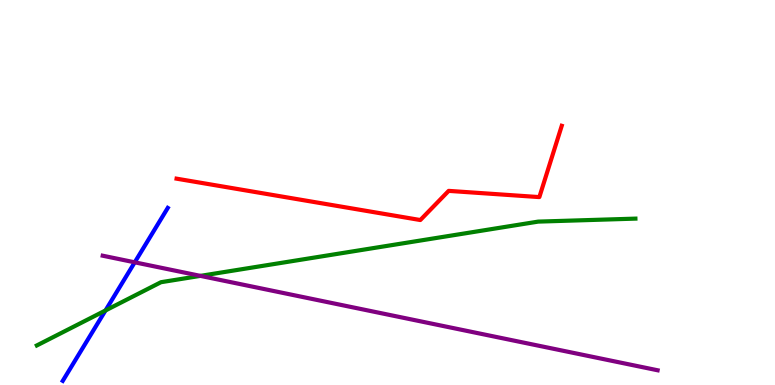[{'lines': ['blue', 'red'], 'intersections': []}, {'lines': ['green', 'red'], 'intersections': []}, {'lines': ['purple', 'red'], 'intersections': []}, {'lines': ['blue', 'green'], 'intersections': [{'x': 1.36, 'y': 1.94}]}, {'lines': ['blue', 'purple'], 'intersections': [{'x': 1.74, 'y': 3.19}]}, {'lines': ['green', 'purple'], 'intersections': [{'x': 2.59, 'y': 2.83}]}]